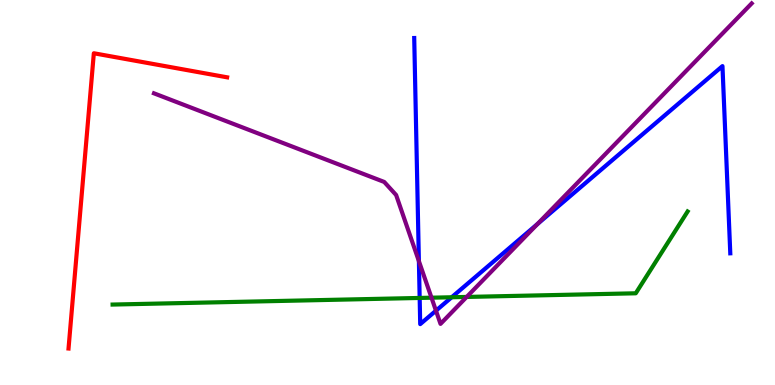[{'lines': ['blue', 'red'], 'intersections': []}, {'lines': ['green', 'red'], 'intersections': []}, {'lines': ['purple', 'red'], 'intersections': []}, {'lines': ['blue', 'green'], 'intersections': [{'x': 5.41, 'y': 2.26}, {'x': 5.83, 'y': 2.28}]}, {'lines': ['blue', 'purple'], 'intersections': [{'x': 5.41, 'y': 3.22}, {'x': 5.63, 'y': 1.93}, {'x': 6.93, 'y': 4.18}]}, {'lines': ['green', 'purple'], 'intersections': [{'x': 5.57, 'y': 2.27}, {'x': 6.02, 'y': 2.29}]}]